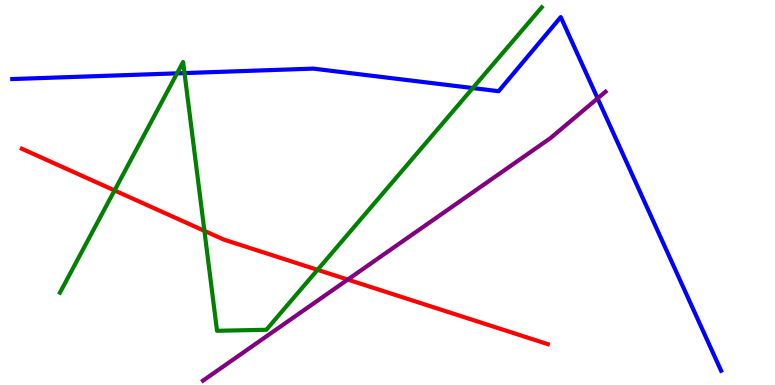[{'lines': ['blue', 'red'], 'intersections': []}, {'lines': ['green', 'red'], 'intersections': [{'x': 1.48, 'y': 5.05}, {'x': 2.64, 'y': 4.0}, {'x': 4.1, 'y': 2.99}]}, {'lines': ['purple', 'red'], 'intersections': [{'x': 4.49, 'y': 2.74}]}, {'lines': ['blue', 'green'], 'intersections': [{'x': 2.28, 'y': 8.09}, {'x': 2.38, 'y': 8.1}, {'x': 6.1, 'y': 7.71}]}, {'lines': ['blue', 'purple'], 'intersections': [{'x': 7.71, 'y': 7.44}]}, {'lines': ['green', 'purple'], 'intersections': []}]